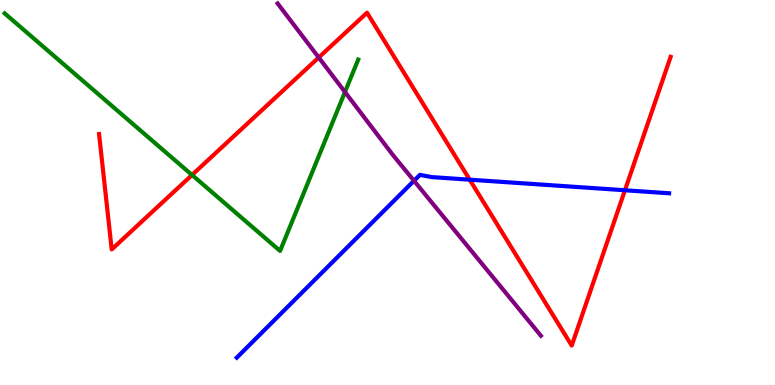[{'lines': ['blue', 'red'], 'intersections': [{'x': 6.06, 'y': 5.33}, {'x': 8.06, 'y': 5.06}]}, {'lines': ['green', 'red'], 'intersections': [{'x': 2.48, 'y': 5.46}]}, {'lines': ['purple', 'red'], 'intersections': [{'x': 4.11, 'y': 8.51}]}, {'lines': ['blue', 'green'], 'intersections': []}, {'lines': ['blue', 'purple'], 'intersections': [{'x': 5.34, 'y': 5.3}]}, {'lines': ['green', 'purple'], 'intersections': [{'x': 4.45, 'y': 7.61}]}]